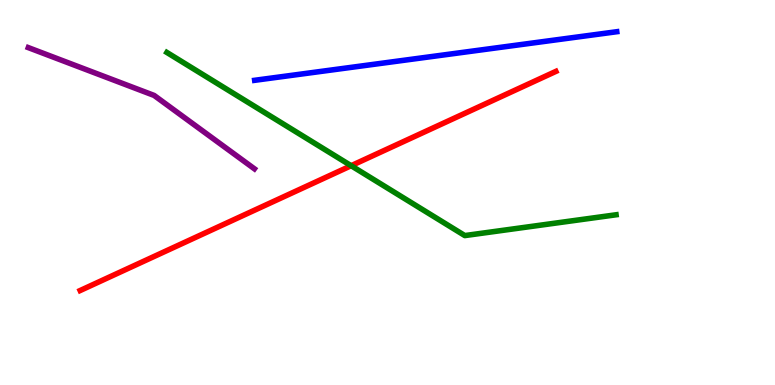[{'lines': ['blue', 'red'], 'intersections': []}, {'lines': ['green', 'red'], 'intersections': [{'x': 4.53, 'y': 5.7}]}, {'lines': ['purple', 'red'], 'intersections': []}, {'lines': ['blue', 'green'], 'intersections': []}, {'lines': ['blue', 'purple'], 'intersections': []}, {'lines': ['green', 'purple'], 'intersections': []}]